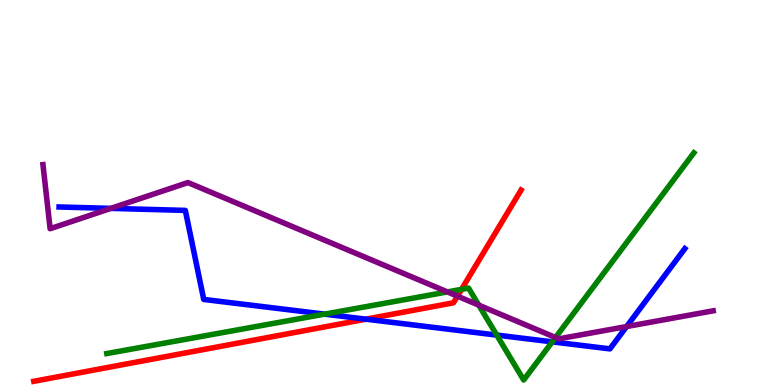[{'lines': ['blue', 'red'], 'intersections': [{'x': 4.72, 'y': 1.71}]}, {'lines': ['green', 'red'], 'intersections': [{'x': 5.96, 'y': 2.48}]}, {'lines': ['purple', 'red'], 'intersections': [{'x': 5.9, 'y': 2.31}]}, {'lines': ['blue', 'green'], 'intersections': [{'x': 4.19, 'y': 1.84}, {'x': 6.41, 'y': 1.3}, {'x': 7.13, 'y': 1.12}]}, {'lines': ['blue', 'purple'], 'intersections': [{'x': 1.43, 'y': 4.59}, {'x': 8.09, 'y': 1.52}]}, {'lines': ['green', 'purple'], 'intersections': [{'x': 5.77, 'y': 2.42}, {'x': 6.18, 'y': 2.07}, {'x': 7.17, 'y': 1.23}]}]